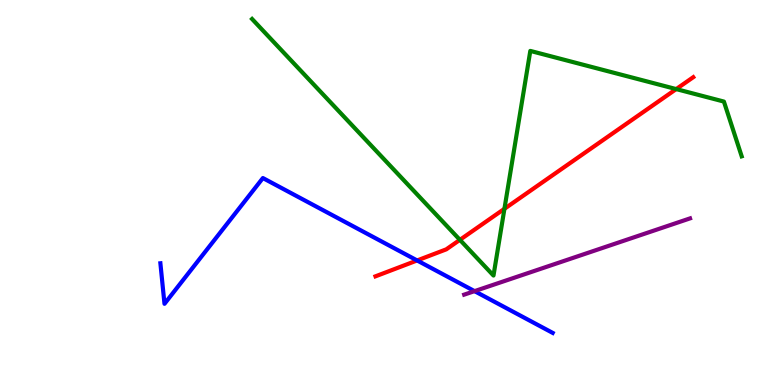[{'lines': ['blue', 'red'], 'intersections': [{'x': 5.38, 'y': 3.23}]}, {'lines': ['green', 'red'], 'intersections': [{'x': 5.93, 'y': 3.77}, {'x': 6.51, 'y': 4.58}, {'x': 8.73, 'y': 7.69}]}, {'lines': ['purple', 'red'], 'intersections': []}, {'lines': ['blue', 'green'], 'intersections': []}, {'lines': ['blue', 'purple'], 'intersections': [{'x': 6.12, 'y': 2.44}]}, {'lines': ['green', 'purple'], 'intersections': []}]